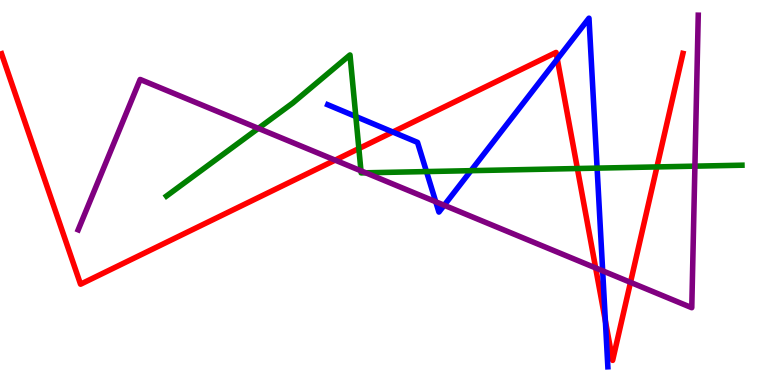[{'lines': ['blue', 'red'], 'intersections': [{'x': 5.07, 'y': 6.57}, {'x': 7.19, 'y': 8.46}, {'x': 7.81, 'y': 1.67}]}, {'lines': ['green', 'red'], 'intersections': [{'x': 4.63, 'y': 6.14}, {'x': 7.45, 'y': 5.62}, {'x': 8.48, 'y': 5.66}]}, {'lines': ['purple', 'red'], 'intersections': [{'x': 4.32, 'y': 5.84}, {'x': 7.69, 'y': 3.04}, {'x': 8.14, 'y': 2.67}]}, {'lines': ['blue', 'green'], 'intersections': [{'x': 4.59, 'y': 6.97}, {'x': 5.5, 'y': 5.54}, {'x': 6.08, 'y': 5.57}, {'x': 7.7, 'y': 5.63}]}, {'lines': ['blue', 'purple'], 'intersections': [{'x': 5.62, 'y': 4.76}, {'x': 5.73, 'y': 4.67}, {'x': 7.78, 'y': 2.97}]}, {'lines': ['green', 'purple'], 'intersections': [{'x': 3.33, 'y': 6.67}, {'x': 4.66, 'y': 5.56}, {'x': 4.72, 'y': 5.51}, {'x': 8.97, 'y': 5.68}]}]